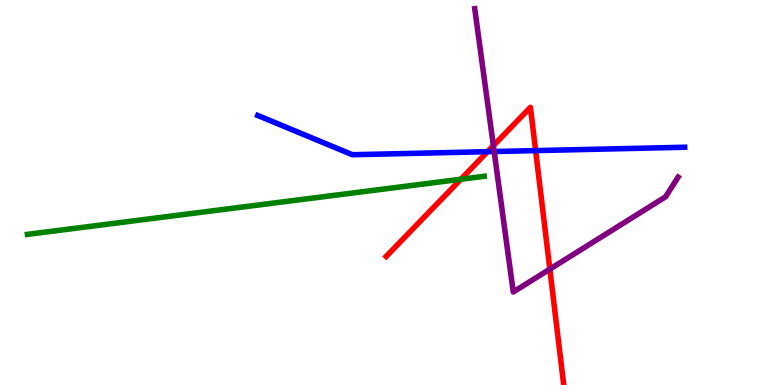[{'lines': ['blue', 'red'], 'intersections': [{'x': 6.29, 'y': 6.06}, {'x': 6.91, 'y': 6.09}]}, {'lines': ['green', 'red'], 'intersections': [{'x': 5.95, 'y': 5.34}]}, {'lines': ['purple', 'red'], 'intersections': [{'x': 6.37, 'y': 6.22}, {'x': 7.09, 'y': 3.01}]}, {'lines': ['blue', 'green'], 'intersections': []}, {'lines': ['blue', 'purple'], 'intersections': [{'x': 6.38, 'y': 6.06}]}, {'lines': ['green', 'purple'], 'intersections': []}]